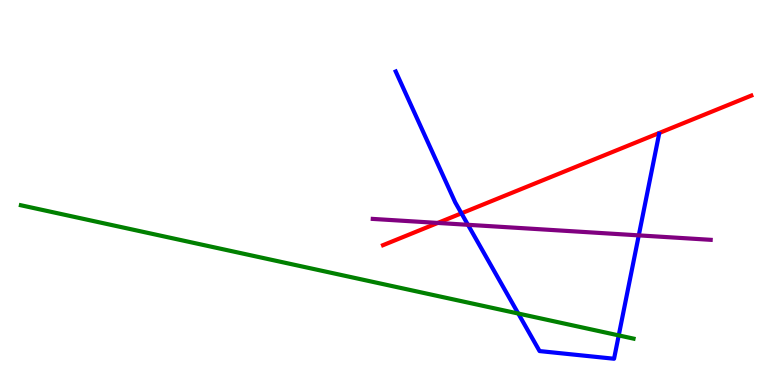[{'lines': ['blue', 'red'], 'intersections': [{'x': 5.95, 'y': 4.46}]}, {'lines': ['green', 'red'], 'intersections': []}, {'lines': ['purple', 'red'], 'intersections': [{'x': 5.65, 'y': 4.21}]}, {'lines': ['blue', 'green'], 'intersections': [{'x': 6.69, 'y': 1.86}, {'x': 7.98, 'y': 1.29}]}, {'lines': ['blue', 'purple'], 'intersections': [{'x': 6.04, 'y': 4.16}, {'x': 8.24, 'y': 3.89}]}, {'lines': ['green', 'purple'], 'intersections': []}]